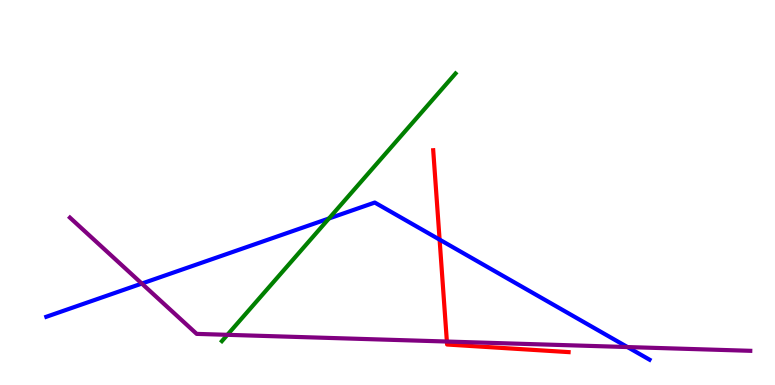[{'lines': ['blue', 'red'], 'intersections': [{'x': 5.67, 'y': 3.78}]}, {'lines': ['green', 'red'], 'intersections': []}, {'lines': ['purple', 'red'], 'intersections': [{'x': 5.77, 'y': 1.13}]}, {'lines': ['blue', 'green'], 'intersections': [{'x': 4.24, 'y': 4.33}]}, {'lines': ['blue', 'purple'], 'intersections': [{'x': 1.83, 'y': 2.63}, {'x': 8.1, 'y': 0.986}]}, {'lines': ['green', 'purple'], 'intersections': [{'x': 2.93, 'y': 1.3}]}]